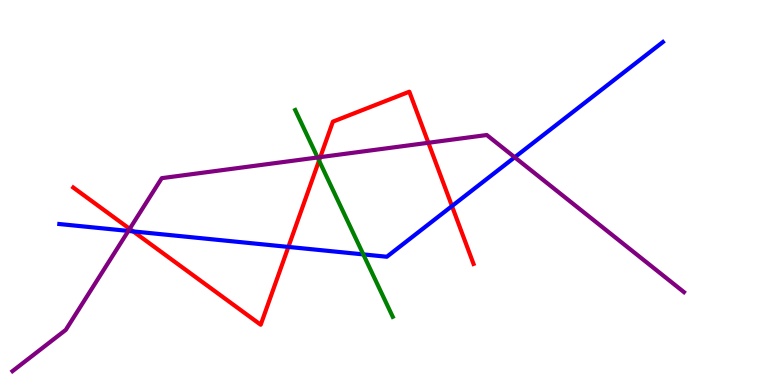[{'lines': ['blue', 'red'], 'intersections': [{'x': 1.72, 'y': 3.99}, {'x': 3.72, 'y': 3.59}, {'x': 5.83, 'y': 4.65}]}, {'lines': ['green', 'red'], 'intersections': [{'x': 4.12, 'y': 5.83}]}, {'lines': ['purple', 'red'], 'intersections': [{'x': 1.67, 'y': 4.06}, {'x': 4.13, 'y': 5.92}, {'x': 5.53, 'y': 6.29}]}, {'lines': ['blue', 'green'], 'intersections': [{'x': 4.69, 'y': 3.39}]}, {'lines': ['blue', 'purple'], 'intersections': [{'x': 1.66, 'y': 4.0}, {'x': 6.64, 'y': 5.91}]}, {'lines': ['green', 'purple'], 'intersections': [{'x': 4.1, 'y': 5.91}]}]